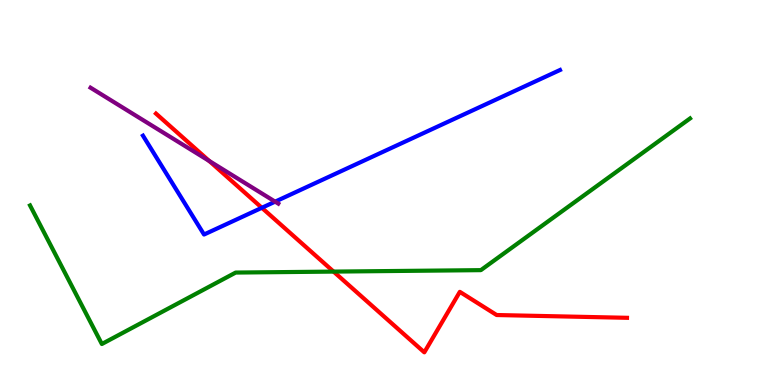[{'lines': ['blue', 'red'], 'intersections': [{'x': 3.38, 'y': 4.6}]}, {'lines': ['green', 'red'], 'intersections': [{'x': 4.3, 'y': 2.95}]}, {'lines': ['purple', 'red'], 'intersections': [{'x': 2.7, 'y': 5.82}]}, {'lines': ['blue', 'green'], 'intersections': []}, {'lines': ['blue', 'purple'], 'intersections': [{'x': 3.55, 'y': 4.76}]}, {'lines': ['green', 'purple'], 'intersections': []}]